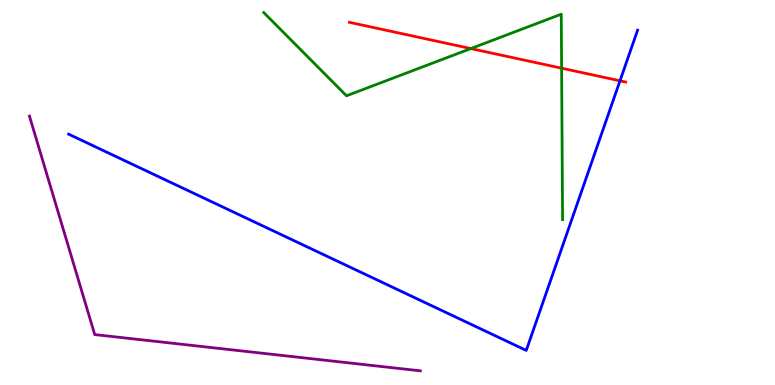[{'lines': ['blue', 'red'], 'intersections': [{'x': 8.0, 'y': 7.9}]}, {'lines': ['green', 'red'], 'intersections': [{'x': 6.08, 'y': 8.74}, {'x': 7.25, 'y': 8.23}]}, {'lines': ['purple', 'red'], 'intersections': []}, {'lines': ['blue', 'green'], 'intersections': []}, {'lines': ['blue', 'purple'], 'intersections': []}, {'lines': ['green', 'purple'], 'intersections': []}]